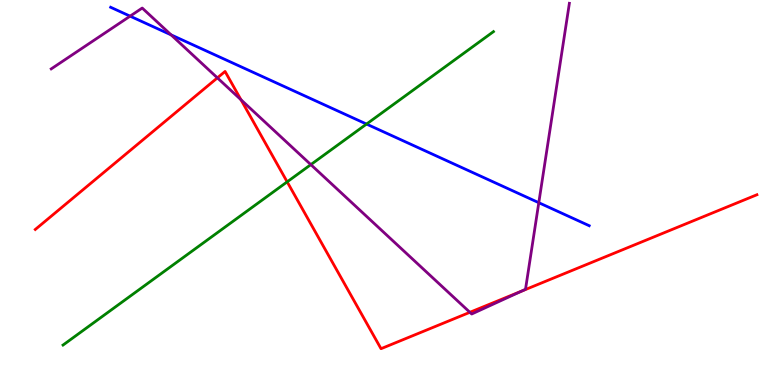[{'lines': ['blue', 'red'], 'intersections': []}, {'lines': ['green', 'red'], 'intersections': [{'x': 3.71, 'y': 5.28}]}, {'lines': ['purple', 'red'], 'intersections': [{'x': 2.81, 'y': 7.98}, {'x': 3.11, 'y': 7.41}, {'x': 6.06, 'y': 1.89}, {'x': 6.73, 'y': 2.44}]}, {'lines': ['blue', 'green'], 'intersections': [{'x': 4.73, 'y': 6.78}]}, {'lines': ['blue', 'purple'], 'intersections': [{'x': 1.68, 'y': 9.58}, {'x': 2.21, 'y': 9.09}, {'x': 6.95, 'y': 4.74}]}, {'lines': ['green', 'purple'], 'intersections': [{'x': 4.01, 'y': 5.72}]}]